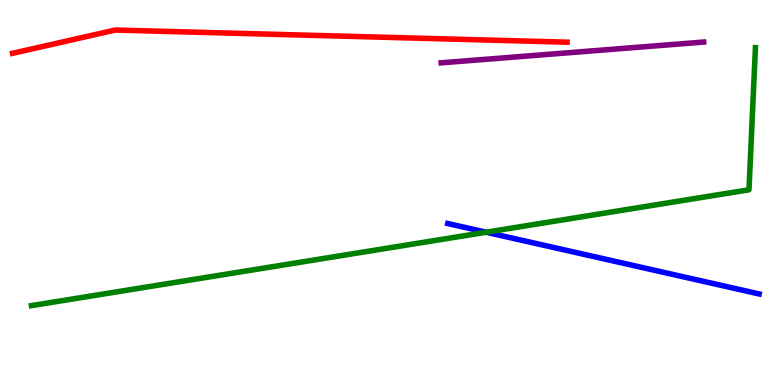[{'lines': ['blue', 'red'], 'intersections': []}, {'lines': ['green', 'red'], 'intersections': []}, {'lines': ['purple', 'red'], 'intersections': []}, {'lines': ['blue', 'green'], 'intersections': [{'x': 6.27, 'y': 3.97}]}, {'lines': ['blue', 'purple'], 'intersections': []}, {'lines': ['green', 'purple'], 'intersections': []}]